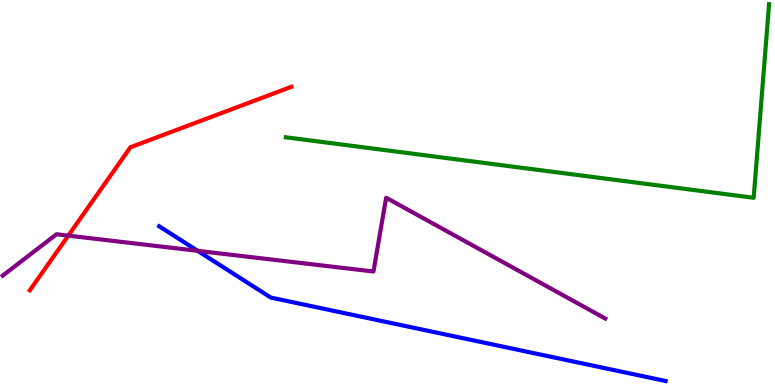[{'lines': ['blue', 'red'], 'intersections': []}, {'lines': ['green', 'red'], 'intersections': []}, {'lines': ['purple', 'red'], 'intersections': [{'x': 0.881, 'y': 3.88}]}, {'lines': ['blue', 'green'], 'intersections': []}, {'lines': ['blue', 'purple'], 'intersections': [{'x': 2.55, 'y': 3.48}]}, {'lines': ['green', 'purple'], 'intersections': []}]